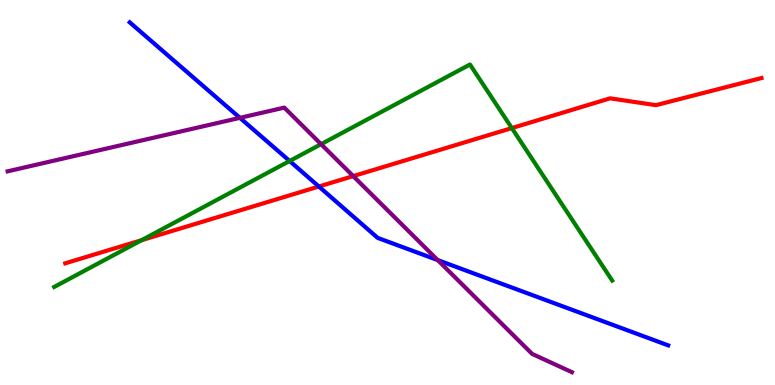[{'lines': ['blue', 'red'], 'intersections': [{'x': 4.11, 'y': 5.16}]}, {'lines': ['green', 'red'], 'intersections': [{'x': 1.83, 'y': 3.76}, {'x': 6.6, 'y': 6.67}]}, {'lines': ['purple', 'red'], 'intersections': [{'x': 4.56, 'y': 5.43}]}, {'lines': ['blue', 'green'], 'intersections': [{'x': 3.74, 'y': 5.82}]}, {'lines': ['blue', 'purple'], 'intersections': [{'x': 3.1, 'y': 6.94}, {'x': 5.65, 'y': 3.24}]}, {'lines': ['green', 'purple'], 'intersections': [{'x': 4.14, 'y': 6.26}]}]